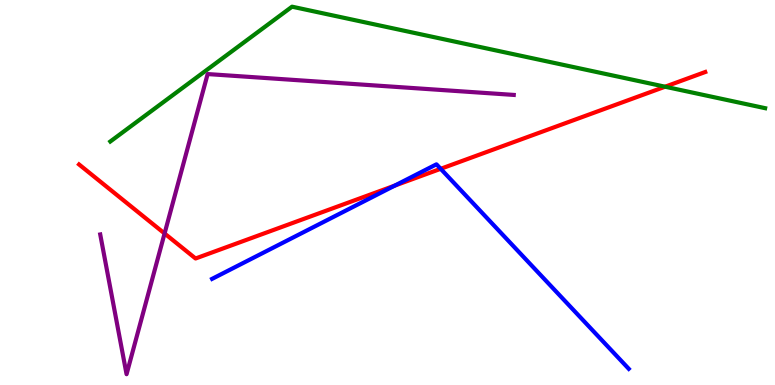[{'lines': ['blue', 'red'], 'intersections': [{'x': 5.09, 'y': 5.18}, {'x': 5.69, 'y': 5.62}]}, {'lines': ['green', 'red'], 'intersections': [{'x': 8.58, 'y': 7.75}]}, {'lines': ['purple', 'red'], 'intersections': [{'x': 2.12, 'y': 3.94}]}, {'lines': ['blue', 'green'], 'intersections': []}, {'lines': ['blue', 'purple'], 'intersections': []}, {'lines': ['green', 'purple'], 'intersections': []}]